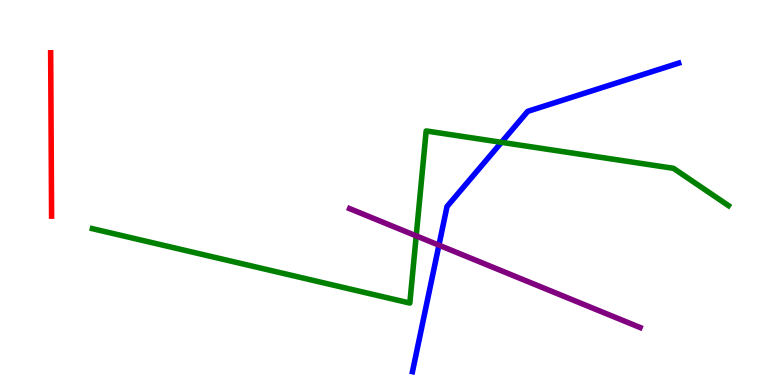[{'lines': ['blue', 'red'], 'intersections': []}, {'lines': ['green', 'red'], 'intersections': []}, {'lines': ['purple', 'red'], 'intersections': []}, {'lines': ['blue', 'green'], 'intersections': [{'x': 6.47, 'y': 6.3}]}, {'lines': ['blue', 'purple'], 'intersections': [{'x': 5.66, 'y': 3.63}]}, {'lines': ['green', 'purple'], 'intersections': [{'x': 5.37, 'y': 3.87}]}]